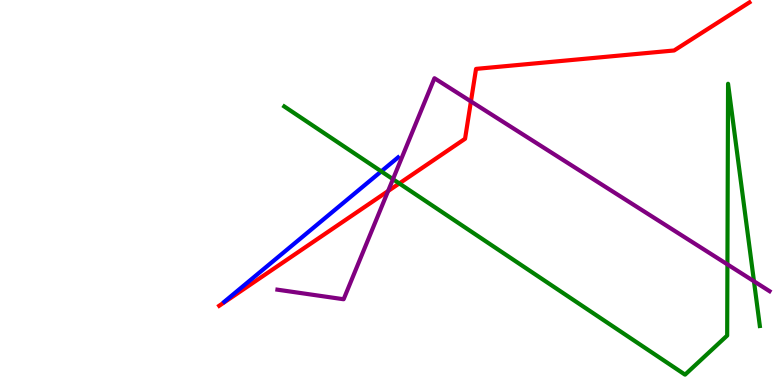[{'lines': ['blue', 'red'], 'intersections': []}, {'lines': ['green', 'red'], 'intersections': [{'x': 5.15, 'y': 5.24}]}, {'lines': ['purple', 'red'], 'intersections': [{'x': 5.01, 'y': 5.04}, {'x': 6.08, 'y': 7.37}]}, {'lines': ['blue', 'green'], 'intersections': [{'x': 4.92, 'y': 5.55}]}, {'lines': ['blue', 'purple'], 'intersections': []}, {'lines': ['green', 'purple'], 'intersections': [{'x': 5.07, 'y': 5.35}, {'x': 9.39, 'y': 3.13}, {'x': 9.73, 'y': 2.69}]}]